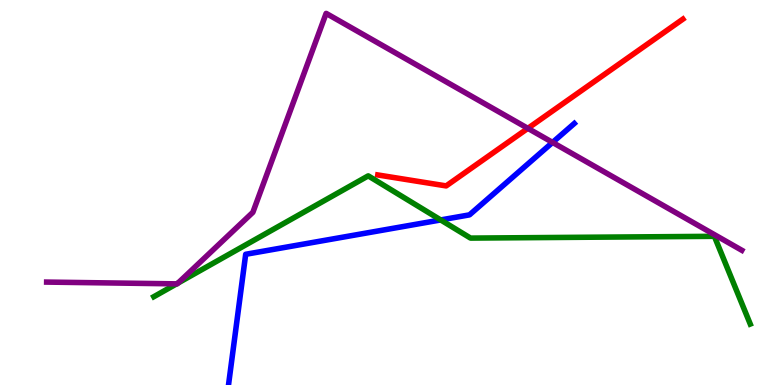[{'lines': ['blue', 'red'], 'intersections': []}, {'lines': ['green', 'red'], 'intersections': []}, {'lines': ['purple', 'red'], 'intersections': [{'x': 6.81, 'y': 6.67}]}, {'lines': ['blue', 'green'], 'intersections': [{'x': 5.69, 'y': 4.29}]}, {'lines': ['blue', 'purple'], 'intersections': [{'x': 7.13, 'y': 6.3}]}, {'lines': ['green', 'purple'], 'intersections': [{'x': 2.28, 'y': 2.63}, {'x': 2.3, 'y': 2.65}]}]